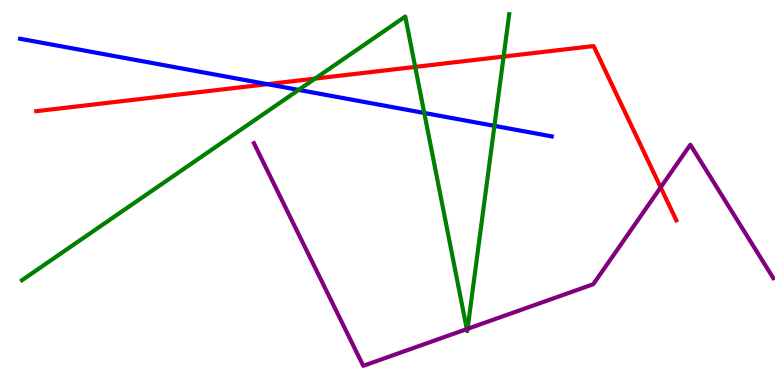[{'lines': ['blue', 'red'], 'intersections': [{'x': 3.45, 'y': 7.81}]}, {'lines': ['green', 'red'], 'intersections': [{'x': 4.07, 'y': 7.96}, {'x': 5.36, 'y': 8.26}, {'x': 6.5, 'y': 8.53}]}, {'lines': ['purple', 'red'], 'intersections': [{'x': 8.52, 'y': 5.13}]}, {'lines': ['blue', 'green'], 'intersections': [{'x': 3.85, 'y': 7.66}, {'x': 5.47, 'y': 7.07}, {'x': 6.38, 'y': 6.73}]}, {'lines': ['blue', 'purple'], 'intersections': []}, {'lines': ['green', 'purple'], 'intersections': [{'x': 6.02, 'y': 1.45}, {'x': 6.03, 'y': 1.46}]}]